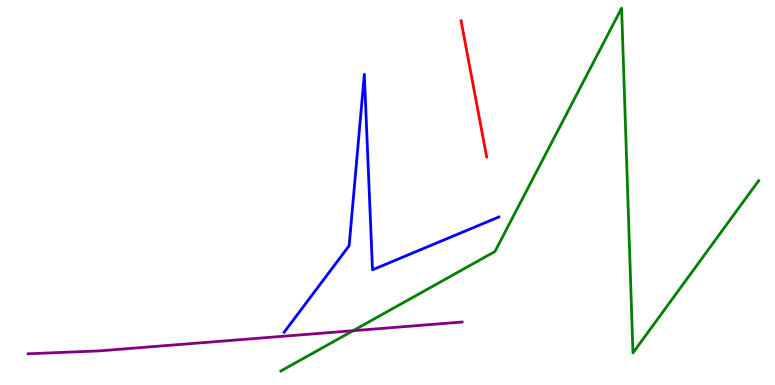[{'lines': ['blue', 'red'], 'intersections': []}, {'lines': ['green', 'red'], 'intersections': []}, {'lines': ['purple', 'red'], 'intersections': []}, {'lines': ['blue', 'green'], 'intersections': []}, {'lines': ['blue', 'purple'], 'intersections': []}, {'lines': ['green', 'purple'], 'intersections': [{'x': 4.56, 'y': 1.41}]}]